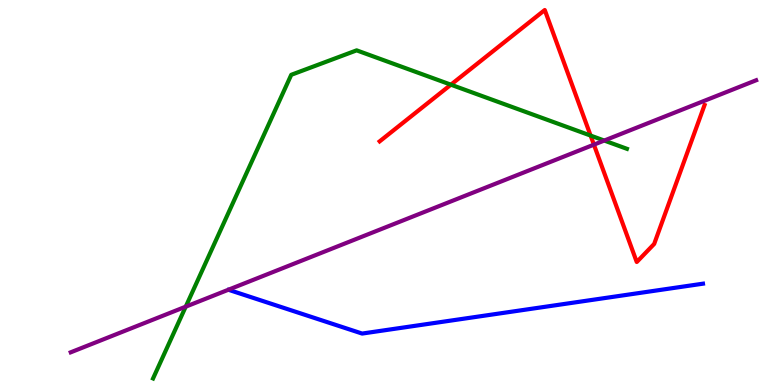[{'lines': ['blue', 'red'], 'intersections': []}, {'lines': ['green', 'red'], 'intersections': [{'x': 5.82, 'y': 7.8}, {'x': 7.62, 'y': 6.48}]}, {'lines': ['purple', 'red'], 'intersections': [{'x': 7.66, 'y': 6.24}]}, {'lines': ['blue', 'green'], 'intersections': []}, {'lines': ['blue', 'purple'], 'intersections': []}, {'lines': ['green', 'purple'], 'intersections': [{'x': 2.4, 'y': 2.03}, {'x': 7.8, 'y': 6.35}]}]